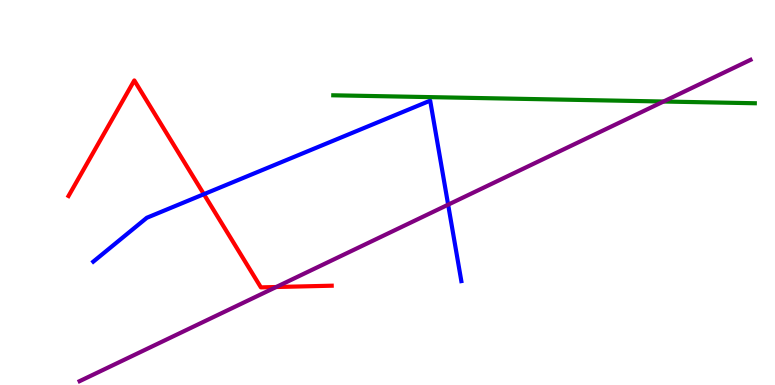[{'lines': ['blue', 'red'], 'intersections': [{'x': 2.63, 'y': 4.96}]}, {'lines': ['green', 'red'], 'intersections': []}, {'lines': ['purple', 'red'], 'intersections': [{'x': 3.56, 'y': 2.55}]}, {'lines': ['blue', 'green'], 'intersections': []}, {'lines': ['blue', 'purple'], 'intersections': [{'x': 5.78, 'y': 4.68}]}, {'lines': ['green', 'purple'], 'intersections': [{'x': 8.56, 'y': 7.36}]}]